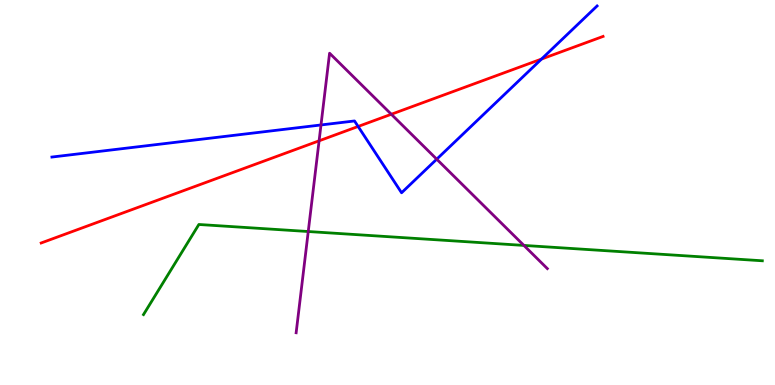[{'lines': ['blue', 'red'], 'intersections': [{'x': 4.62, 'y': 6.72}, {'x': 6.99, 'y': 8.47}]}, {'lines': ['green', 'red'], 'intersections': []}, {'lines': ['purple', 'red'], 'intersections': [{'x': 4.12, 'y': 6.34}, {'x': 5.05, 'y': 7.03}]}, {'lines': ['blue', 'green'], 'intersections': []}, {'lines': ['blue', 'purple'], 'intersections': [{'x': 4.14, 'y': 6.75}, {'x': 5.64, 'y': 5.87}]}, {'lines': ['green', 'purple'], 'intersections': [{'x': 3.98, 'y': 3.99}, {'x': 6.76, 'y': 3.63}]}]